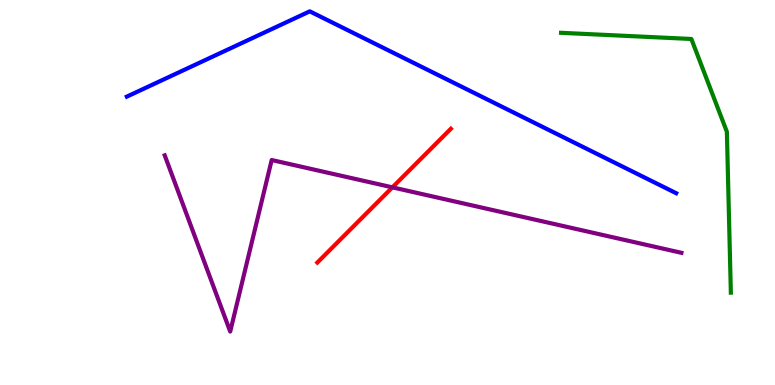[{'lines': ['blue', 'red'], 'intersections': []}, {'lines': ['green', 'red'], 'intersections': []}, {'lines': ['purple', 'red'], 'intersections': [{'x': 5.06, 'y': 5.13}]}, {'lines': ['blue', 'green'], 'intersections': []}, {'lines': ['blue', 'purple'], 'intersections': []}, {'lines': ['green', 'purple'], 'intersections': []}]